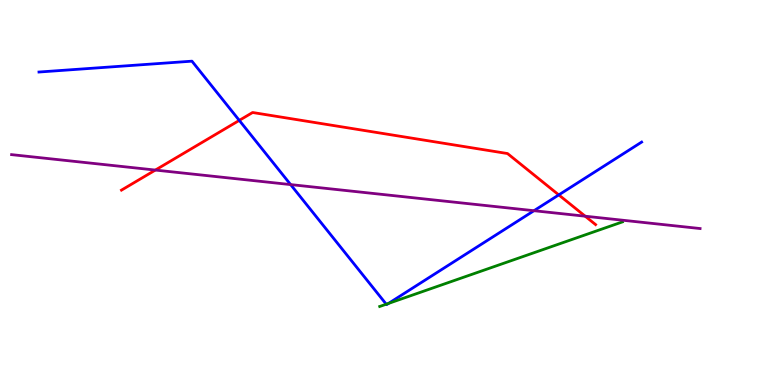[{'lines': ['blue', 'red'], 'intersections': [{'x': 3.09, 'y': 6.87}, {'x': 7.21, 'y': 4.94}]}, {'lines': ['green', 'red'], 'intersections': []}, {'lines': ['purple', 'red'], 'intersections': [{'x': 2.0, 'y': 5.58}, {'x': 7.55, 'y': 4.38}]}, {'lines': ['blue', 'green'], 'intersections': [{'x': 4.98, 'y': 2.1}, {'x': 5.01, 'y': 2.12}]}, {'lines': ['blue', 'purple'], 'intersections': [{'x': 3.75, 'y': 5.21}, {'x': 6.89, 'y': 4.53}]}, {'lines': ['green', 'purple'], 'intersections': []}]